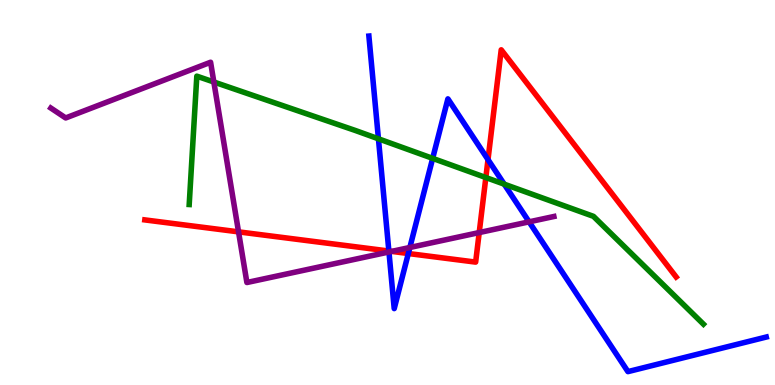[{'lines': ['blue', 'red'], 'intersections': [{'x': 5.02, 'y': 3.48}, {'x': 5.27, 'y': 3.42}, {'x': 6.3, 'y': 5.85}]}, {'lines': ['green', 'red'], 'intersections': [{'x': 6.27, 'y': 5.39}]}, {'lines': ['purple', 'red'], 'intersections': [{'x': 3.08, 'y': 3.98}, {'x': 5.05, 'y': 3.47}, {'x': 6.18, 'y': 3.96}]}, {'lines': ['blue', 'green'], 'intersections': [{'x': 4.88, 'y': 6.39}, {'x': 5.58, 'y': 5.89}, {'x': 6.51, 'y': 5.22}]}, {'lines': ['blue', 'purple'], 'intersections': [{'x': 5.02, 'y': 3.46}, {'x': 5.29, 'y': 3.57}, {'x': 6.83, 'y': 4.24}]}, {'lines': ['green', 'purple'], 'intersections': [{'x': 2.76, 'y': 7.87}]}]